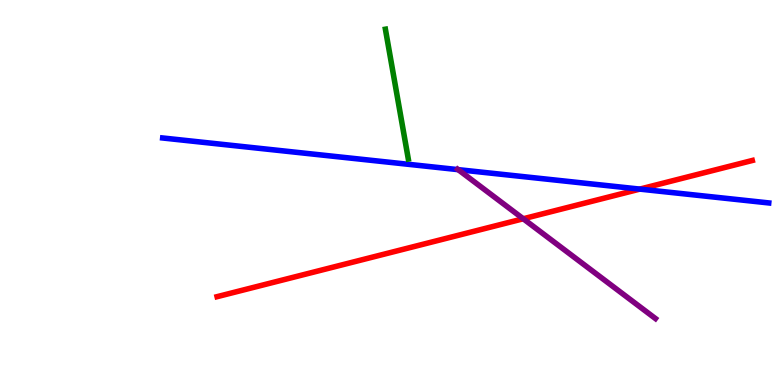[{'lines': ['blue', 'red'], 'intersections': [{'x': 8.26, 'y': 5.09}]}, {'lines': ['green', 'red'], 'intersections': []}, {'lines': ['purple', 'red'], 'intersections': [{'x': 6.75, 'y': 4.32}]}, {'lines': ['blue', 'green'], 'intersections': []}, {'lines': ['blue', 'purple'], 'intersections': [{'x': 5.91, 'y': 5.59}]}, {'lines': ['green', 'purple'], 'intersections': []}]